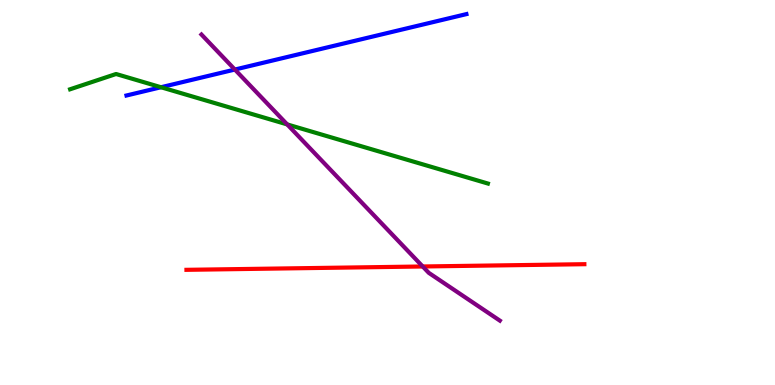[{'lines': ['blue', 'red'], 'intersections': []}, {'lines': ['green', 'red'], 'intersections': []}, {'lines': ['purple', 'red'], 'intersections': [{'x': 5.45, 'y': 3.08}]}, {'lines': ['blue', 'green'], 'intersections': [{'x': 2.08, 'y': 7.73}]}, {'lines': ['blue', 'purple'], 'intersections': [{'x': 3.03, 'y': 8.19}]}, {'lines': ['green', 'purple'], 'intersections': [{'x': 3.71, 'y': 6.77}]}]